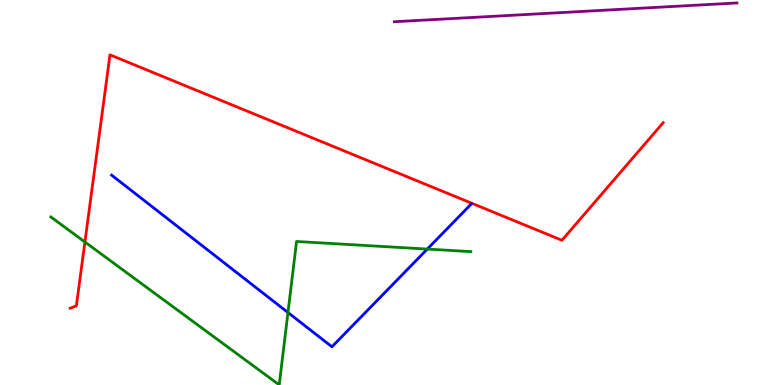[{'lines': ['blue', 'red'], 'intersections': []}, {'lines': ['green', 'red'], 'intersections': [{'x': 1.1, 'y': 3.71}]}, {'lines': ['purple', 'red'], 'intersections': []}, {'lines': ['blue', 'green'], 'intersections': [{'x': 3.72, 'y': 1.88}, {'x': 5.51, 'y': 3.53}]}, {'lines': ['blue', 'purple'], 'intersections': []}, {'lines': ['green', 'purple'], 'intersections': []}]